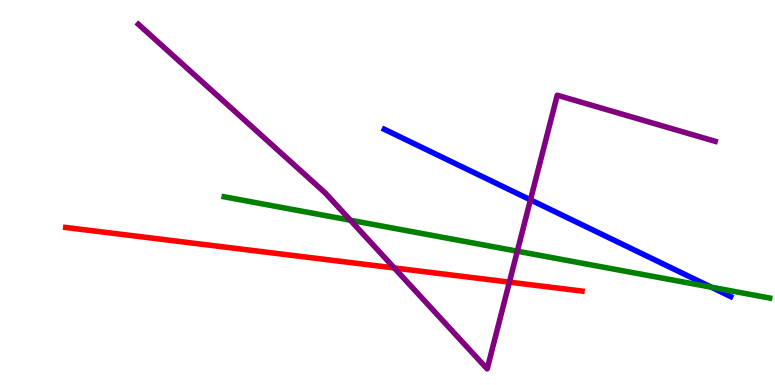[{'lines': ['blue', 'red'], 'intersections': []}, {'lines': ['green', 'red'], 'intersections': []}, {'lines': ['purple', 'red'], 'intersections': [{'x': 5.09, 'y': 3.04}, {'x': 6.57, 'y': 2.67}]}, {'lines': ['blue', 'green'], 'intersections': [{'x': 9.18, 'y': 2.54}]}, {'lines': ['blue', 'purple'], 'intersections': [{'x': 6.84, 'y': 4.81}]}, {'lines': ['green', 'purple'], 'intersections': [{'x': 4.52, 'y': 4.28}, {'x': 6.68, 'y': 3.48}]}]